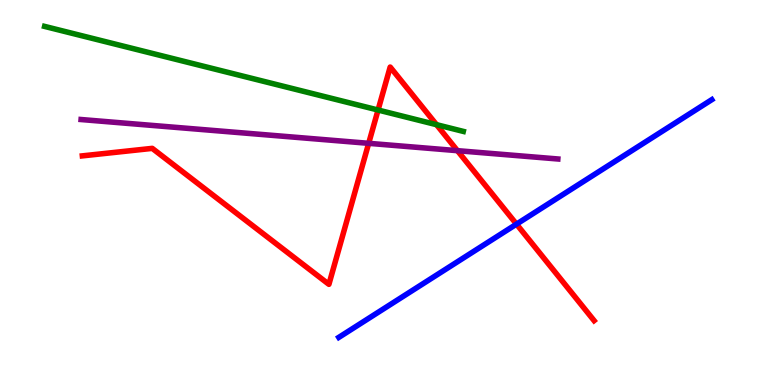[{'lines': ['blue', 'red'], 'intersections': [{'x': 6.66, 'y': 4.18}]}, {'lines': ['green', 'red'], 'intersections': [{'x': 4.88, 'y': 7.14}, {'x': 5.63, 'y': 6.76}]}, {'lines': ['purple', 'red'], 'intersections': [{'x': 4.76, 'y': 6.28}, {'x': 5.9, 'y': 6.09}]}, {'lines': ['blue', 'green'], 'intersections': []}, {'lines': ['blue', 'purple'], 'intersections': []}, {'lines': ['green', 'purple'], 'intersections': []}]